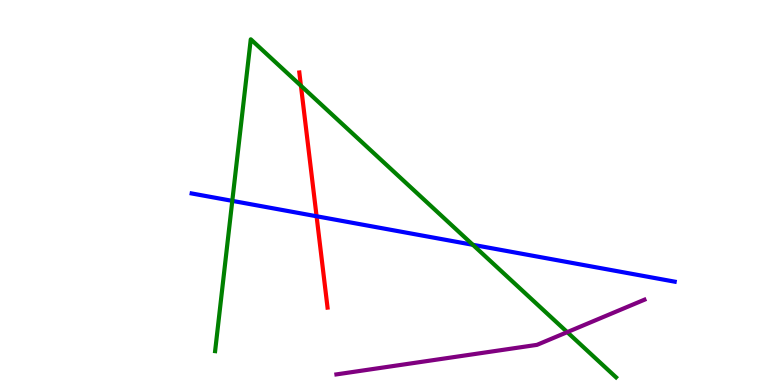[{'lines': ['blue', 'red'], 'intersections': [{'x': 4.08, 'y': 4.38}]}, {'lines': ['green', 'red'], 'intersections': [{'x': 3.88, 'y': 7.77}]}, {'lines': ['purple', 'red'], 'intersections': []}, {'lines': ['blue', 'green'], 'intersections': [{'x': 3.0, 'y': 4.78}, {'x': 6.1, 'y': 3.64}]}, {'lines': ['blue', 'purple'], 'intersections': []}, {'lines': ['green', 'purple'], 'intersections': [{'x': 7.32, 'y': 1.37}]}]